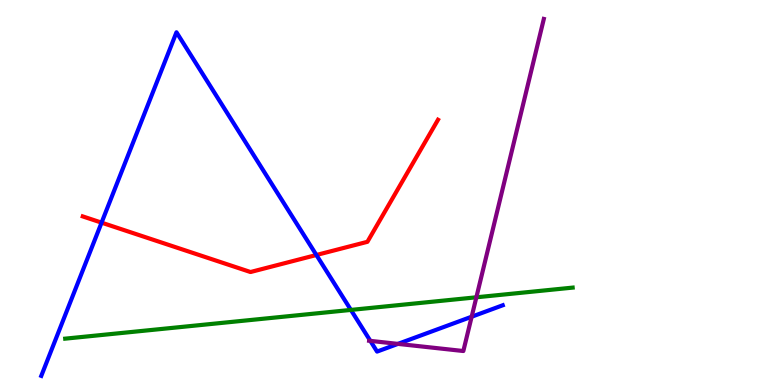[{'lines': ['blue', 'red'], 'intersections': [{'x': 1.31, 'y': 4.22}, {'x': 4.08, 'y': 3.38}]}, {'lines': ['green', 'red'], 'intersections': []}, {'lines': ['purple', 'red'], 'intersections': []}, {'lines': ['blue', 'green'], 'intersections': [{'x': 4.53, 'y': 1.95}]}, {'lines': ['blue', 'purple'], 'intersections': [{'x': 4.78, 'y': 1.15}, {'x': 5.13, 'y': 1.07}, {'x': 6.09, 'y': 1.77}]}, {'lines': ['green', 'purple'], 'intersections': [{'x': 6.15, 'y': 2.28}]}]